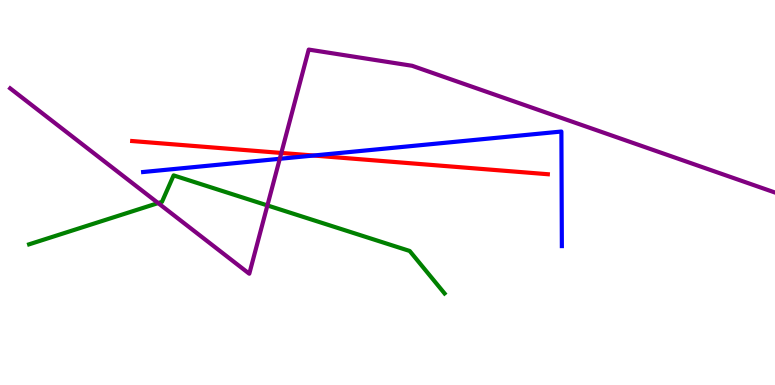[{'lines': ['blue', 'red'], 'intersections': [{'x': 4.05, 'y': 5.96}]}, {'lines': ['green', 'red'], 'intersections': []}, {'lines': ['purple', 'red'], 'intersections': [{'x': 3.63, 'y': 6.03}]}, {'lines': ['blue', 'green'], 'intersections': []}, {'lines': ['blue', 'purple'], 'intersections': [{'x': 3.61, 'y': 5.88}]}, {'lines': ['green', 'purple'], 'intersections': [{'x': 2.04, 'y': 4.73}, {'x': 3.45, 'y': 4.66}]}]